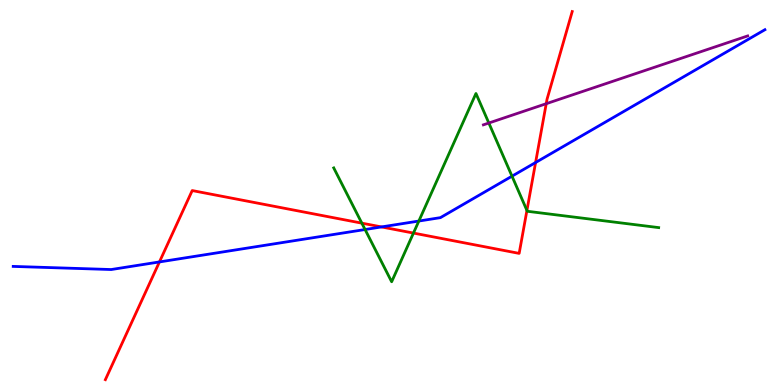[{'lines': ['blue', 'red'], 'intersections': [{'x': 2.06, 'y': 3.2}, {'x': 4.92, 'y': 4.11}, {'x': 6.91, 'y': 5.78}]}, {'lines': ['green', 'red'], 'intersections': [{'x': 4.67, 'y': 4.2}, {'x': 5.33, 'y': 3.95}, {'x': 6.8, 'y': 4.53}]}, {'lines': ['purple', 'red'], 'intersections': [{'x': 7.05, 'y': 7.31}]}, {'lines': ['blue', 'green'], 'intersections': [{'x': 4.71, 'y': 4.04}, {'x': 5.4, 'y': 4.26}, {'x': 6.61, 'y': 5.42}]}, {'lines': ['blue', 'purple'], 'intersections': []}, {'lines': ['green', 'purple'], 'intersections': [{'x': 6.31, 'y': 6.8}]}]